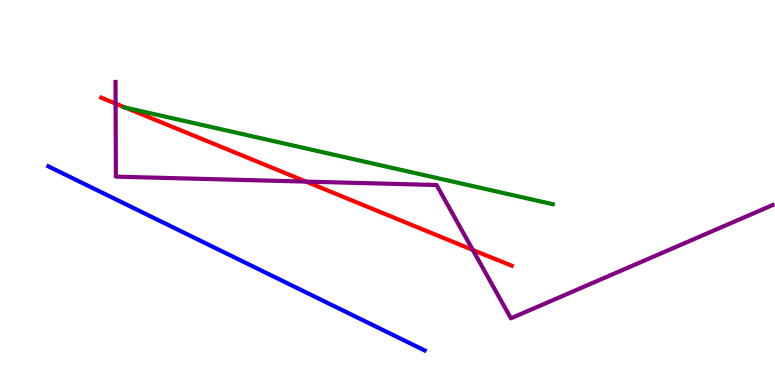[{'lines': ['blue', 'red'], 'intersections': []}, {'lines': ['green', 'red'], 'intersections': [{'x': 1.62, 'y': 7.2}]}, {'lines': ['purple', 'red'], 'intersections': [{'x': 1.49, 'y': 7.31}, {'x': 3.95, 'y': 5.28}, {'x': 6.1, 'y': 3.51}]}, {'lines': ['blue', 'green'], 'intersections': []}, {'lines': ['blue', 'purple'], 'intersections': []}, {'lines': ['green', 'purple'], 'intersections': []}]